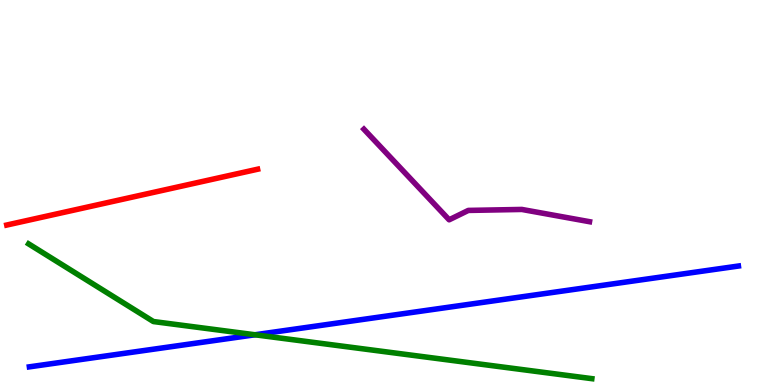[{'lines': ['blue', 'red'], 'intersections': []}, {'lines': ['green', 'red'], 'intersections': []}, {'lines': ['purple', 'red'], 'intersections': []}, {'lines': ['blue', 'green'], 'intersections': [{'x': 3.29, 'y': 1.3}]}, {'lines': ['blue', 'purple'], 'intersections': []}, {'lines': ['green', 'purple'], 'intersections': []}]